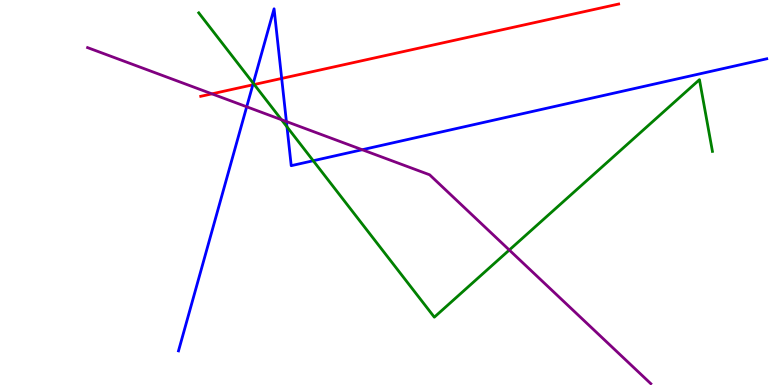[{'lines': ['blue', 'red'], 'intersections': [{'x': 3.26, 'y': 7.8}, {'x': 3.63, 'y': 7.96}]}, {'lines': ['green', 'red'], 'intersections': [{'x': 3.28, 'y': 7.8}]}, {'lines': ['purple', 'red'], 'intersections': [{'x': 2.73, 'y': 7.56}]}, {'lines': ['blue', 'green'], 'intersections': [{'x': 3.27, 'y': 7.84}, {'x': 3.7, 'y': 6.71}, {'x': 4.04, 'y': 5.83}]}, {'lines': ['blue', 'purple'], 'intersections': [{'x': 3.18, 'y': 7.23}, {'x': 3.7, 'y': 6.84}, {'x': 4.67, 'y': 6.11}]}, {'lines': ['green', 'purple'], 'intersections': [{'x': 3.63, 'y': 6.89}, {'x': 6.57, 'y': 3.51}]}]